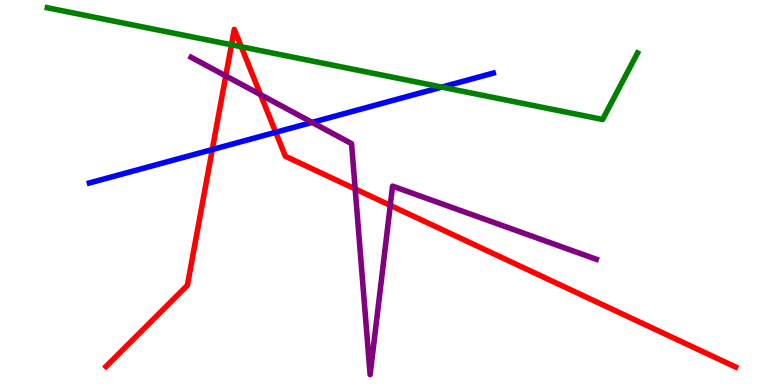[{'lines': ['blue', 'red'], 'intersections': [{'x': 2.74, 'y': 6.12}, {'x': 3.56, 'y': 6.56}]}, {'lines': ['green', 'red'], 'intersections': [{'x': 2.99, 'y': 8.84}, {'x': 3.11, 'y': 8.79}]}, {'lines': ['purple', 'red'], 'intersections': [{'x': 2.91, 'y': 8.03}, {'x': 3.36, 'y': 7.54}, {'x': 4.58, 'y': 5.09}, {'x': 5.04, 'y': 4.67}]}, {'lines': ['blue', 'green'], 'intersections': [{'x': 5.7, 'y': 7.74}]}, {'lines': ['blue', 'purple'], 'intersections': [{'x': 4.03, 'y': 6.82}]}, {'lines': ['green', 'purple'], 'intersections': []}]